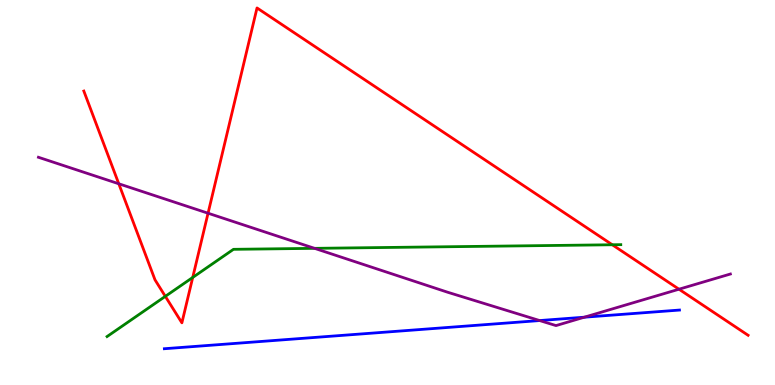[{'lines': ['blue', 'red'], 'intersections': []}, {'lines': ['green', 'red'], 'intersections': [{'x': 2.13, 'y': 2.3}, {'x': 2.49, 'y': 2.79}, {'x': 7.9, 'y': 3.64}]}, {'lines': ['purple', 'red'], 'intersections': [{'x': 1.53, 'y': 5.23}, {'x': 2.68, 'y': 4.46}, {'x': 8.76, 'y': 2.49}]}, {'lines': ['blue', 'green'], 'intersections': []}, {'lines': ['blue', 'purple'], 'intersections': [{'x': 6.96, 'y': 1.67}, {'x': 7.54, 'y': 1.76}]}, {'lines': ['green', 'purple'], 'intersections': [{'x': 4.06, 'y': 3.55}]}]